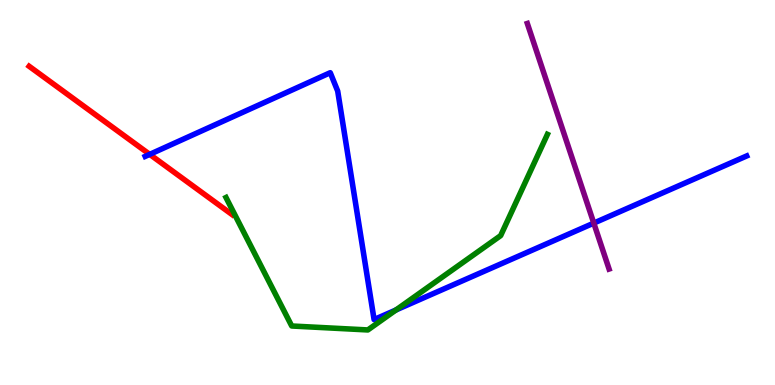[{'lines': ['blue', 'red'], 'intersections': [{'x': 1.93, 'y': 5.99}]}, {'lines': ['green', 'red'], 'intersections': []}, {'lines': ['purple', 'red'], 'intersections': []}, {'lines': ['blue', 'green'], 'intersections': [{'x': 5.11, 'y': 1.95}]}, {'lines': ['blue', 'purple'], 'intersections': [{'x': 7.66, 'y': 4.21}]}, {'lines': ['green', 'purple'], 'intersections': []}]